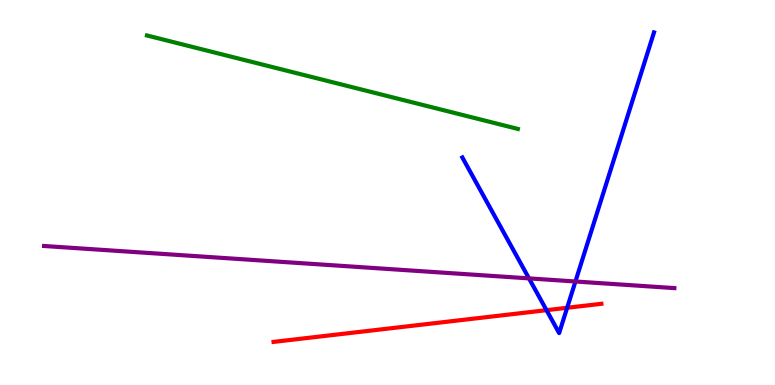[{'lines': ['blue', 'red'], 'intersections': [{'x': 7.05, 'y': 1.94}, {'x': 7.32, 'y': 2.01}]}, {'lines': ['green', 'red'], 'intersections': []}, {'lines': ['purple', 'red'], 'intersections': []}, {'lines': ['blue', 'green'], 'intersections': []}, {'lines': ['blue', 'purple'], 'intersections': [{'x': 6.83, 'y': 2.77}, {'x': 7.42, 'y': 2.69}]}, {'lines': ['green', 'purple'], 'intersections': []}]